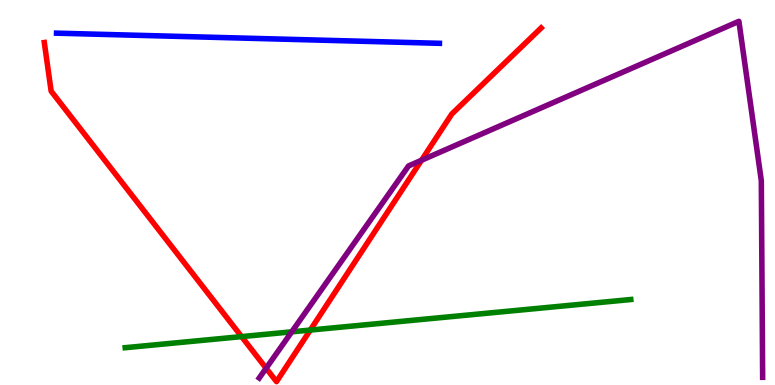[{'lines': ['blue', 'red'], 'intersections': []}, {'lines': ['green', 'red'], 'intersections': [{'x': 3.12, 'y': 1.26}, {'x': 4.0, 'y': 1.43}]}, {'lines': ['purple', 'red'], 'intersections': [{'x': 3.43, 'y': 0.436}, {'x': 5.44, 'y': 5.84}]}, {'lines': ['blue', 'green'], 'intersections': []}, {'lines': ['blue', 'purple'], 'intersections': []}, {'lines': ['green', 'purple'], 'intersections': [{'x': 3.76, 'y': 1.38}]}]